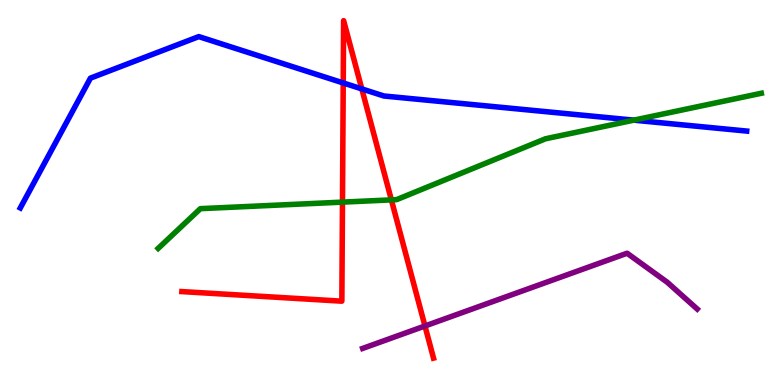[{'lines': ['blue', 'red'], 'intersections': [{'x': 4.43, 'y': 7.85}, {'x': 4.67, 'y': 7.69}]}, {'lines': ['green', 'red'], 'intersections': [{'x': 4.42, 'y': 4.75}, {'x': 5.05, 'y': 4.81}]}, {'lines': ['purple', 'red'], 'intersections': [{'x': 5.48, 'y': 1.53}]}, {'lines': ['blue', 'green'], 'intersections': [{'x': 8.18, 'y': 6.88}]}, {'lines': ['blue', 'purple'], 'intersections': []}, {'lines': ['green', 'purple'], 'intersections': []}]